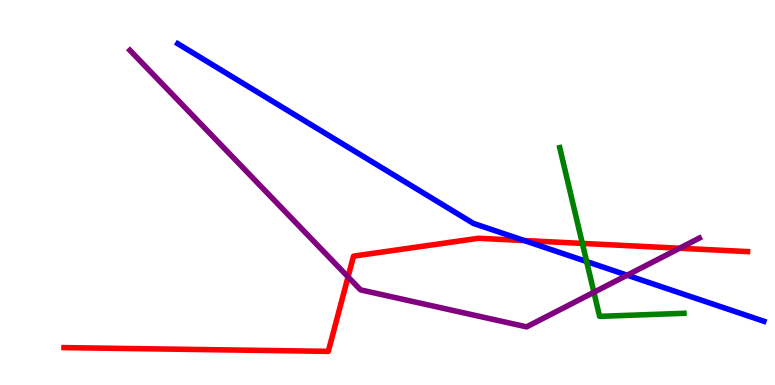[{'lines': ['blue', 'red'], 'intersections': [{'x': 6.76, 'y': 3.75}]}, {'lines': ['green', 'red'], 'intersections': [{'x': 7.51, 'y': 3.68}]}, {'lines': ['purple', 'red'], 'intersections': [{'x': 4.49, 'y': 2.81}, {'x': 8.77, 'y': 3.55}]}, {'lines': ['blue', 'green'], 'intersections': [{'x': 7.57, 'y': 3.21}]}, {'lines': ['blue', 'purple'], 'intersections': [{'x': 8.09, 'y': 2.85}]}, {'lines': ['green', 'purple'], 'intersections': [{'x': 7.66, 'y': 2.41}]}]